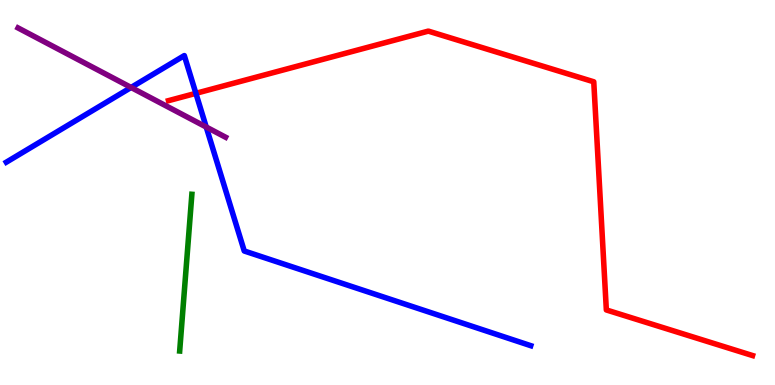[{'lines': ['blue', 'red'], 'intersections': [{'x': 2.53, 'y': 7.58}]}, {'lines': ['green', 'red'], 'intersections': []}, {'lines': ['purple', 'red'], 'intersections': []}, {'lines': ['blue', 'green'], 'intersections': []}, {'lines': ['blue', 'purple'], 'intersections': [{'x': 1.69, 'y': 7.73}, {'x': 2.66, 'y': 6.7}]}, {'lines': ['green', 'purple'], 'intersections': []}]